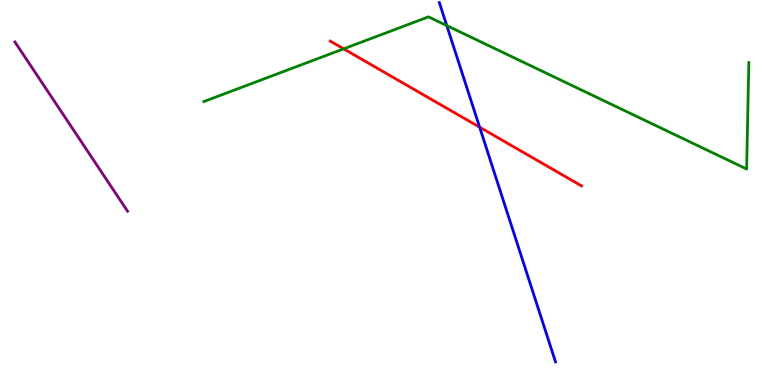[{'lines': ['blue', 'red'], 'intersections': [{'x': 6.19, 'y': 6.7}]}, {'lines': ['green', 'red'], 'intersections': [{'x': 4.43, 'y': 8.73}]}, {'lines': ['purple', 'red'], 'intersections': []}, {'lines': ['blue', 'green'], 'intersections': [{'x': 5.76, 'y': 9.34}]}, {'lines': ['blue', 'purple'], 'intersections': []}, {'lines': ['green', 'purple'], 'intersections': []}]